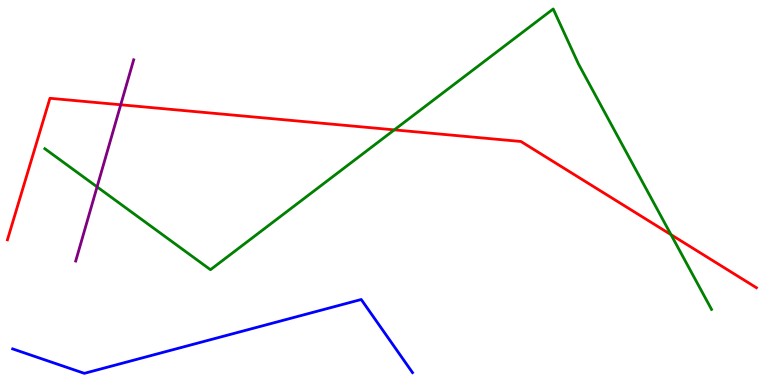[{'lines': ['blue', 'red'], 'intersections': []}, {'lines': ['green', 'red'], 'intersections': [{'x': 5.09, 'y': 6.63}, {'x': 8.66, 'y': 3.9}]}, {'lines': ['purple', 'red'], 'intersections': [{'x': 1.56, 'y': 7.28}]}, {'lines': ['blue', 'green'], 'intersections': []}, {'lines': ['blue', 'purple'], 'intersections': []}, {'lines': ['green', 'purple'], 'intersections': [{'x': 1.25, 'y': 5.15}]}]